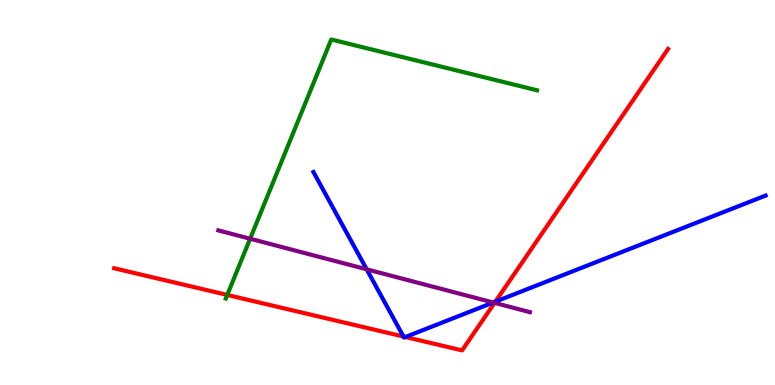[{'lines': ['blue', 'red'], 'intersections': [{'x': 5.21, 'y': 1.26}, {'x': 5.23, 'y': 1.25}, {'x': 6.39, 'y': 2.16}]}, {'lines': ['green', 'red'], 'intersections': [{'x': 2.93, 'y': 2.34}]}, {'lines': ['purple', 'red'], 'intersections': [{'x': 6.38, 'y': 2.13}]}, {'lines': ['blue', 'green'], 'intersections': []}, {'lines': ['blue', 'purple'], 'intersections': [{'x': 4.73, 'y': 3.0}, {'x': 6.36, 'y': 2.14}]}, {'lines': ['green', 'purple'], 'intersections': [{'x': 3.23, 'y': 3.8}]}]